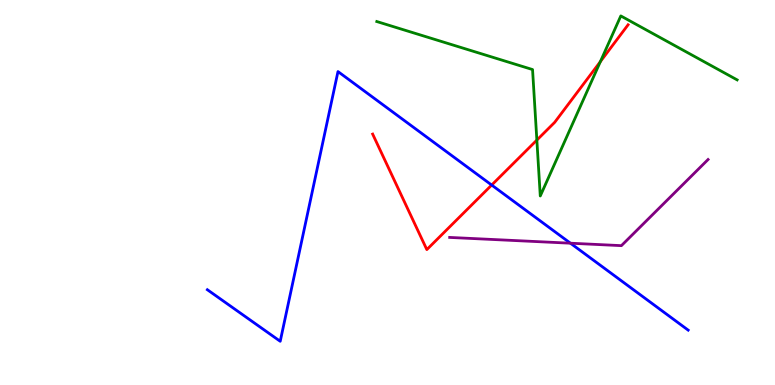[{'lines': ['blue', 'red'], 'intersections': [{'x': 6.34, 'y': 5.19}]}, {'lines': ['green', 'red'], 'intersections': [{'x': 6.93, 'y': 6.36}, {'x': 7.75, 'y': 8.4}]}, {'lines': ['purple', 'red'], 'intersections': []}, {'lines': ['blue', 'green'], 'intersections': []}, {'lines': ['blue', 'purple'], 'intersections': [{'x': 7.36, 'y': 3.68}]}, {'lines': ['green', 'purple'], 'intersections': []}]